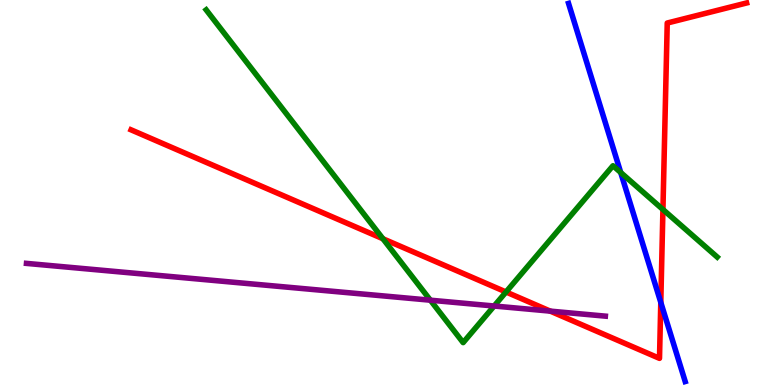[{'lines': ['blue', 'red'], 'intersections': [{'x': 8.53, 'y': 2.15}]}, {'lines': ['green', 'red'], 'intersections': [{'x': 4.94, 'y': 3.8}, {'x': 6.53, 'y': 2.42}, {'x': 8.55, 'y': 4.56}]}, {'lines': ['purple', 'red'], 'intersections': [{'x': 7.1, 'y': 1.92}]}, {'lines': ['blue', 'green'], 'intersections': [{'x': 8.01, 'y': 5.52}]}, {'lines': ['blue', 'purple'], 'intersections': []}, {'lines': ['green', 'purple'], 'intersections': [{'x': 5.55, 'y': 2.2}, {'x': 6.38, 'y': 2.05}]}]